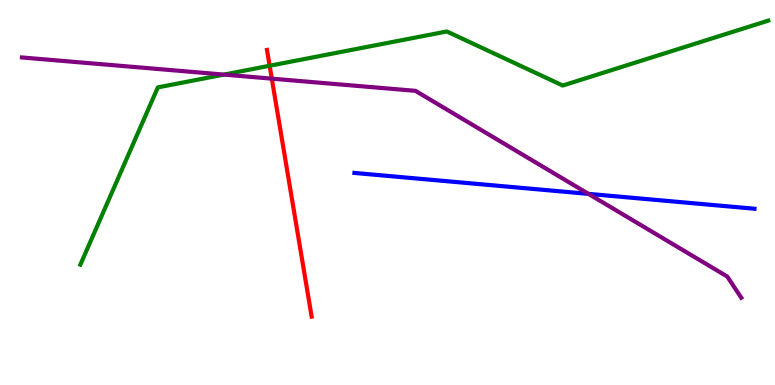[{'lines': ['blue', 'red'], 'intersections': []}, {'lines': ['green', 'red'], 'intersections': [{'x': 3.48, 'y': 8.29}]}, {'lines': ['purple', 'red'], 'intersections': [{'x': 3.51, 'y': 7.96}]}, {'lines': ['blue', 'green'], 'intersections': []}, {'lines': ['blue', 'purple'], 'intersections': [{'x': 7.59, 'y': 4.96}]}, {'lines': ['green', 'purple'], 'intersections': [{'x': 2.89, 'y': 8.06}]}]